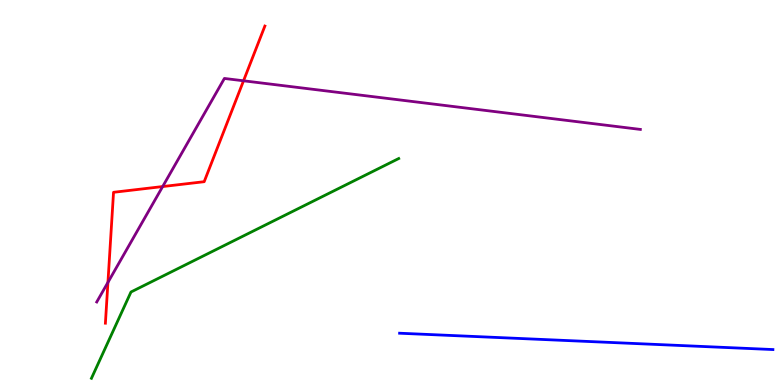[{'lines': ['blue', 'red'], 'intersections': []}, {'lines': ['green', 'red'], 'intersections': []}, {'lines': ['purple', 'red'], 'intersections': [{'x': 1.39, 'y': 2.67}, {'x': 2.1, 'y': 5.15}, {'x': 3.14, 'y': 7.9}]}, {'lines': ['blue', 'green'], 'intersections': []}, {'lines': ['blue', 'purple'], 'intersections': []}, {'lines': ['green', 'purple'], 'intersections': []}]